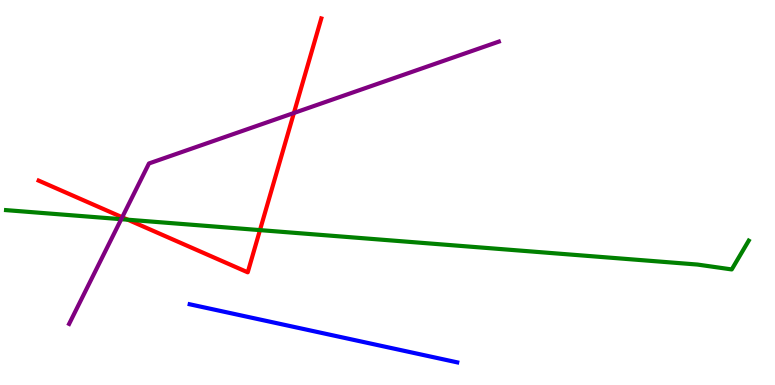[{'lines': ['blue', 'red'], 'intersections': []}, {'lines': ['green', 'red'], 'intersections': [{'x': 1.65, 'y': 4.29}, {'x': 3.35, 'y': 4.02}]}, {'lines': ['purple', 'red'], 'intersections': [{'x': 1.58, 'y': 4.36}, {'x': 3.79, 'y': 7.07}]}, {'lines': ['blue', 'green'], 'intersections': []}, {'lines': ['blue', 'purple'], 'intersections': []}, {'lines': ['green', 'purple'], 'intersections': [{'x': 1.56, 'y': 4.31}]}]